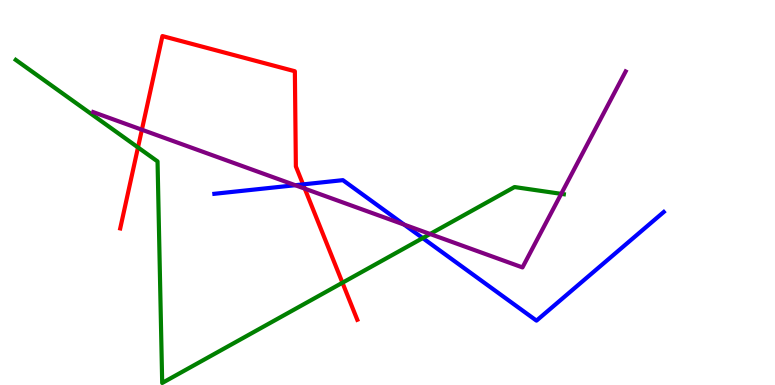[{'lines': ['blue', 'red'], 'intersections': [{'x': 3.91, 'y': 5.21}]}, {'lines': ['green', 'red'], 'intersections': [{'x': 1.78, 'y': 6.17}, {'x': 4.42, 'y': 2.66}]}, {'lines': ['purple', 'red'], 'intersections': [{'x': 1.83, 'y': 6.63}, {'x': 3.93, 'y': 5.1}]}, {'lines': ['blue', 'green'], 'intersections': [{'x': 5.45, 'y': 3.82}]}, {'lines': ['blue', 'purple'], 'intersections': [{'x': 3.81, 'y': 5.19}, {'x': 5.21, 'y': 4.17}]}, {'lines': ['green', 'purple'], 'intersections': [{'x': 5.55, 'y': 3.92}, {'x': 7.24, 'y': 4.96}]}]